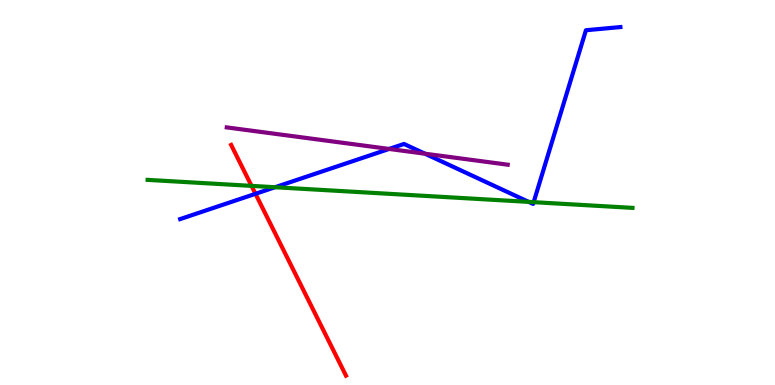[{'lines': ['blue', 'red'], 'intersections': [{'x': 3.3, 'y': 4.97}]}, {'lines': ['green', 'red'], 'intersections': [{'x': 3.25, 'y': 5.17}]}, {'lines': ['purple', 'red'], 'intersections': []}, {'lines': ['blue', 'green'], 'intersections': [{'x': 3.55, 'y': 5.14}, {'x': 6.82, 'y': 4.76}, {'x': 6.89, 'y': 4.75}]}, {'lines': ['blue', 'purple'], 'intersections': [{'x': 5.02, 'y': 6.13}, {'x': 5.48, 'y': 6.01}]}, {'lines': ['green', 'purple'], 'intersections': []}]